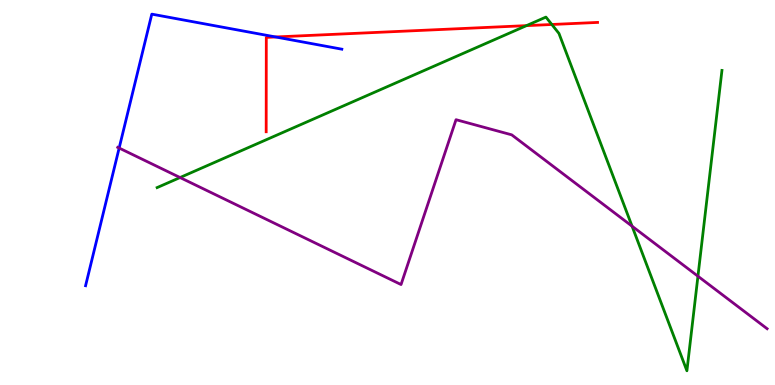[{'lines': ['blue', 'red'], 'intersections': [{'x': 3.56, 'y': 9.04}]}, {'lines': ['green', 'red'], 'intersections': [{'x': 6.79, 'y': 9.33}, {'x': 7.12, 'y': 9.36}]}, {'lines': ['purple', 'red'], 'intersections': []}, {'lines': ['blue', 'green'], 'intersections': []}, {'lines': ['blue', 'purple'], 'intersections': [{'x': 1.54, 'y': 6.15}]}, {'lines': ['green', 'purple'], 'intersections': [{'x': 2.32, 'y': 5.39}, {'x': 8.16, 'y': 4.12}, {'x': 9.01, 'y': 2.83}]}]